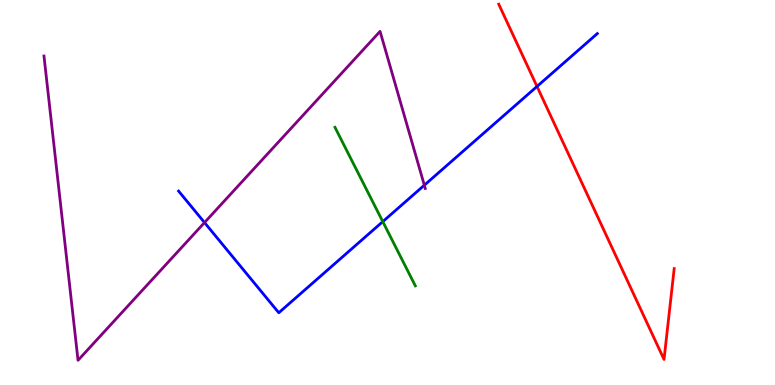[{'lines': ['blue', 'red'], 'intersections': [{'x': 6.93, 'y': 7.75}]}, {'lines': ['green', 'red'], 'intersections': []}, {'lines': ['purple', 'red'], 'intersections': []}, {'lines': ['blue', 'green'], 'intersections': [{'x': 4.94, 'y': 4.24}]}, {'lines': ['blue', 'purple'], 'intersections': [{'x': 2.64, 'y': 4.22}, {'x': 5.48, 'y': 5.19}]}, {'lines': ['green', 'purple'], 'intersections': []}]